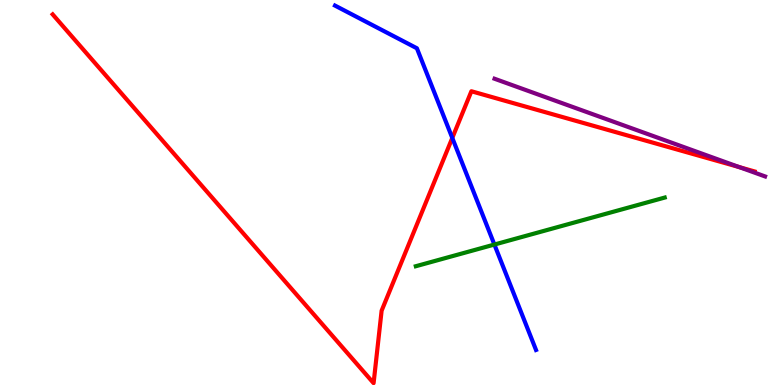[{'lines': ['blue', 'red'], 'intersections': [{'x': 5.84, 'y': 6.42}]}, {'lines': ['green', 'red'], 'intersections': []}, {'lines': ['purple', 'red'], 'intersections': [{'x': 9.54, 'y': 5.66}]}, {'lines': ['blue', 'green'], 'intersections': [{'x': 6.38, 'y': 3.65}]}, {'lines': ['blue', 'purple'], 'intersections': []}, {'lines': ['green', 'purple'], 'intersections': []}]